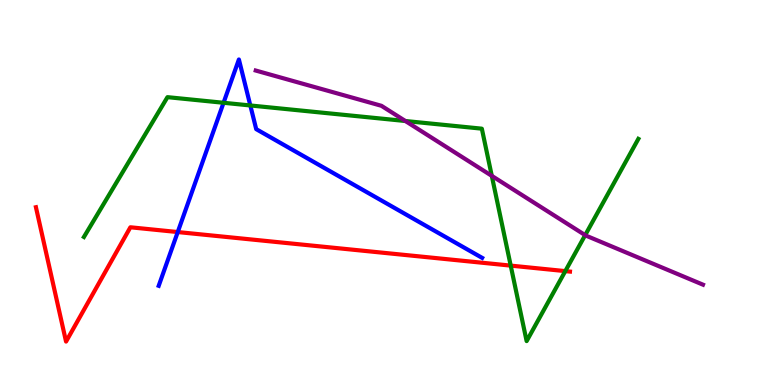[{'lines': ['blue', 'red'], 'intersections': [{'x': 2.29, 'y': 3.97}]}, {'lines': ['green', 'red'], 'intersections': [{'x': 6.59, 'y': 3.1}, {'x': 7.29, 'y': 2.96}]}, {'lines': ['purple', 'red'], 'intersections': []}, {'lines': ['blue', 'green'], 'intersections': [{'x': 2.88, 'y': 7.33}, {'x': 3.23, 'y': 7.26}]}, {'lines': ['blue', 'purple'], 'intersections': []}, {'lines': ['green', 'purple'], 'intersections': [{'x': 5.23, 'y': 6.86}, {'x': 6.35, 'y': 5.43}, {'x': 7.55, 'y': 3.89}]}]